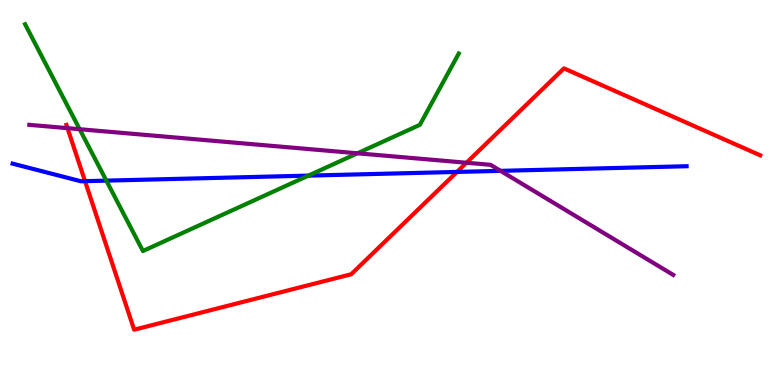[{'lines': ['blue', 'red'], 'intersections': [{'x': 1.1, 'y': 5.29}, {'x': 5.9, 'y': 5.53}]}, {'lines': ['green', 'red'], 'intersections': []}, {'lines': ['purple', 'red'], 'intersections': [{'x': 0.871, 'y': 6.67}, {'x': 6.02, 'y': 5.77}]}, {'lines': ['blue', 'green'], 'intersections': [{'x': 1.37, 'y': 5.31}, {'x': 3.98, 'y': 5.44}]}, {'lines': ['blue', 'purple'], 'intersections': [{'x': 6.46, 'y': 5.56}]}, {'lines': ['green', 'purple'], 'intersections': [{'x': 1.03, 'y': 6.64}, {'x': 4.61, 'y': 6.02}]}]